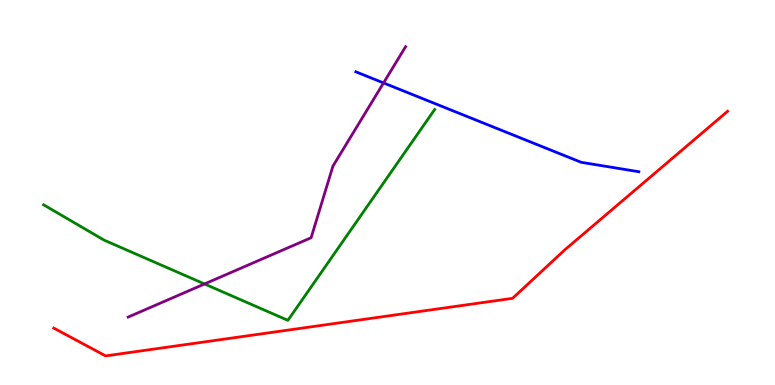[{'lines': ['blue', 'red'], 'intersections': []}, {'lines': ['green', 'red'], 'intersections': []}, {'lines': ['purple', 'red'], 'intersections': []}, {'lines': ['blue', 'green'], 'intersections': []}, {'lines': ['blue', 'purple'], 'intersections': [{'x': 4.95, 'y': 7.85}]}, {'lines': ['green', 'purple'], 'intersections': [{'x': 2.64, 'y': 2.62}]}]